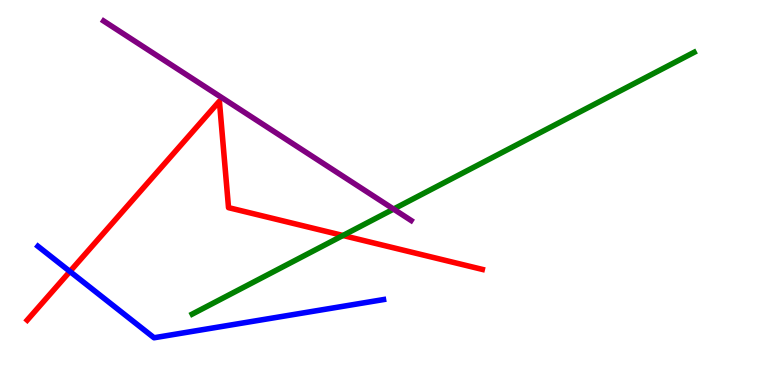[{'lines': ['blue', 'red'], 'intersections': [{'x': 0.902, 'y': 2.95}]}, {'lines': ['green', 'red'], 'intersections': [{'x': 4.42, 'y': 3.88}]}, {'lines': ['purple', 'red'], 'intersections': []}, {'lines': ['blue', 'green'], 'intersections': []}, {'lines': ['blue', 'purple'], 'intersections': []}, {'lines': ['green', 'purple'], 'intersections': [{'x': 5.08, 'y': 4.57}]}]